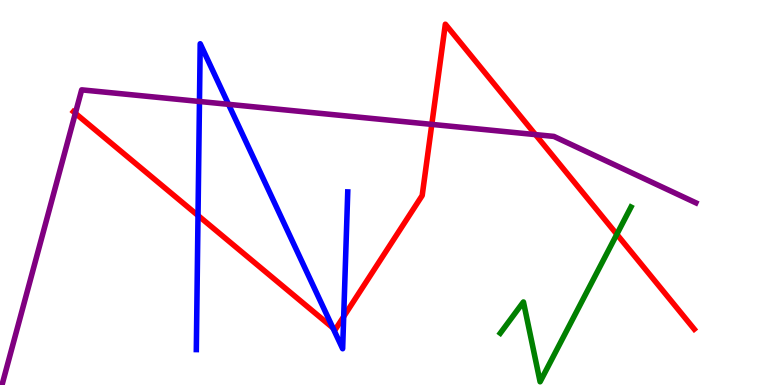[{'lines': ['blue', 'red'], 'intersections': [{'x': 2.56, 'y': 4.4}, {'x': 4.3, 'y': 1.48}, {'x': 4.43, 'y': 1.78}]}, {'lines': ['green', 'red'], 'intersections': [{'x': 7.96, 'y': 3.91}]}, {'lines': ['purple', 'red'], 'intersections': [{'x': 0.972, 'y': 7.06}, {'x': 5.57, 'y': 6.77}, {'x': 6.91, 'y': 6.5}]}, {'lines': ['blue', 'green'], 'intersections': []}, {'lines': ['blue', 'purple'], 'intersections': [{'x': 2.57, 'y': 7.36}, {'x': 2.95, 'y': 7.29}]}, {'lines': ['green', 'purple'], 'intersections': []}]